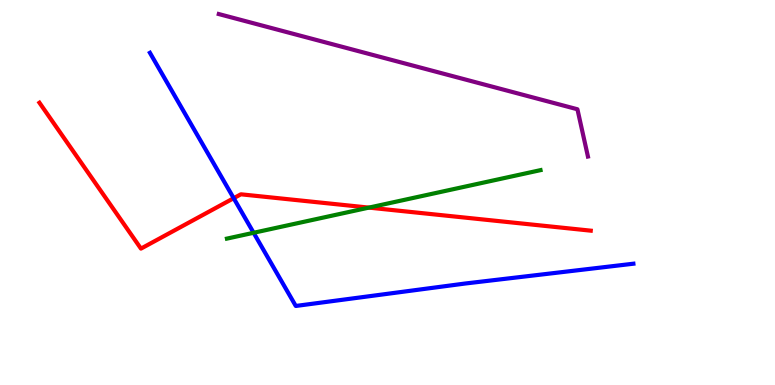[{'lines': ['blue', 'red'], 'intersections': [{'x': 3.02, 'y': 4.85}]}, {'lines': ['green', 'red'], 'intersections': [{'x': 4.76, 'y': 4.61}]}, {'lines': ['purple', 'red'], 'intersections': []}, {'lines': ['blue', 'green'], 'intersections': [{'x': 3.27, 'y': 3.95}]}, {'lines': ['blue', 'purple'], 'intersections': []}, {'lines': ['green', 'purple'], 'intersections': []}]